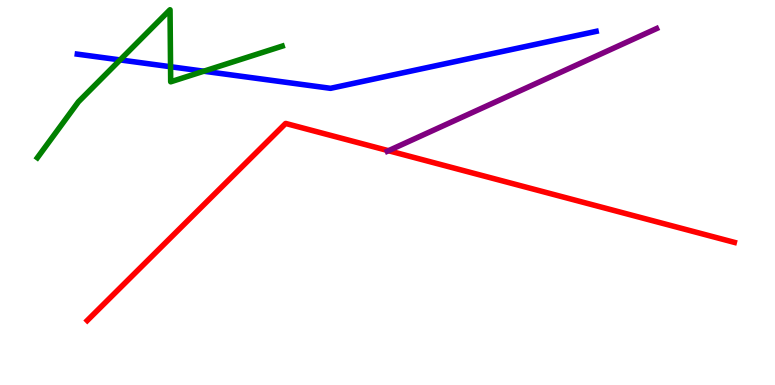[{'lines': ['blue', 'red'], 'intersections': []}, {'lines': ['green', 'red'], 'intersections': []}, {'lines': ['purple', 'red'], 'intersections': [{'x': 5.01, 'y': 6.09}]}, {'lines': ['blue', 'green'], 'intersections': [{'x': 1.55, 'y': 8.44}, {'x': 2.2, 'y': 8.27}, {'x': 2.63, 'y': 8.15}]}, {'lines': ['blue', 'purple'], 'intersections': []}, {'lines': ['green', 'purple'], 'intersections': []}]